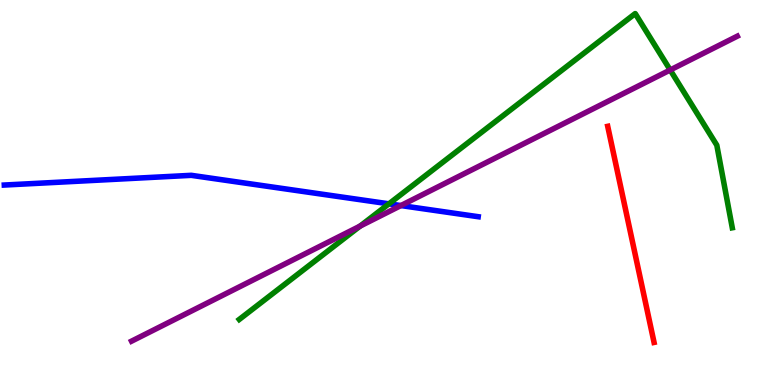[{'lines': ['blue', 'red'], 'intersections': []}, {'lines': ['green', 'red'], 'intersections': []}, {'lines': ['purple', 'red'], 'intersections': []}, {'lines': ['blue', 'green'], 'intersections': [{'x': 5.02, 'y': 4.71}]}, {'lines': ['blue', 'purple'], 'intersections': [{'x': 5.17, 'y': 4.66}]}, {'lines': ['green', 'purple'], 'intersections': [{'x': 4.65, 'y': 4.13}, {'x': 8.65, 'y': 8.18}]}]